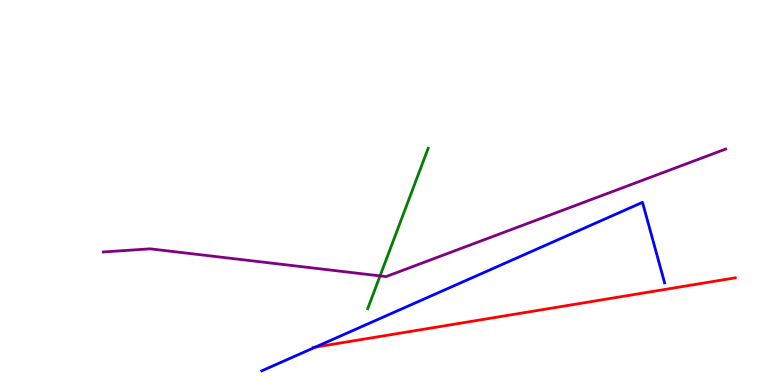[{'lines': ['blue', 'red'], 'intersections': [{'x': 4.07, 'y': 0.984}]}, {'lines': ['green', 'red'], 'intersections': []}, {'lines': ['purple', 'red'], 'intersections': []}, {'lines': ['blue', 'green'], 'intersections': []}, {'lines': ['blue', 'purple'], 'intersections': []}, {'lines': ['green', 'purple'], 'intersections': [{'x': 4.9, 'y': 2.83}]}]